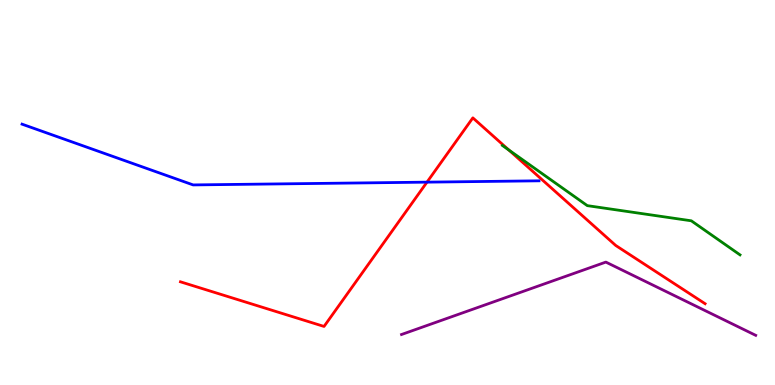[{'lines': ['blue', 'red'], 'intersections': [{'x': 5.51, 'y': 5.27}]}, {'lines': ['green', 'red'], 'intersections': [{'x': 6.57, 'y': 6.1}]}, {'lines': ['purple', 'red'], 'intersections': []}, {'lines': ['blue', 'green'], 'intersections': []}, {'lines': ['blue', 'purple'], 'intersections': []}, {'lines': ['green', 'purple'], 'intersections': []}]